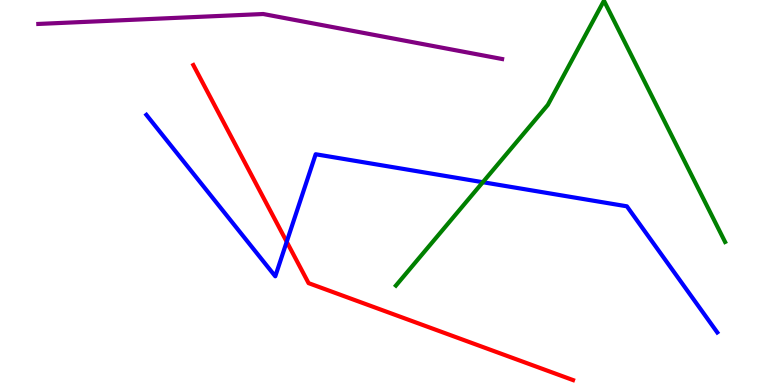[{'lines': ['blue', 'red'], 'intersections': [{'x': 3.7, 'y': 3.72}]}, {'lines': ['green', 'red'], 'intersections': []}, {'lines': ['purple', 'red'], 'intersections': []}, {'lines': ['blue', 'green'], 'intersections': [{'x': 6.23, 'y': 5.27}]}, {'lines': ['blue', 'purple'], 'intersections': []}, {'lines': ['green', 'purple'], 'intersections': []}]